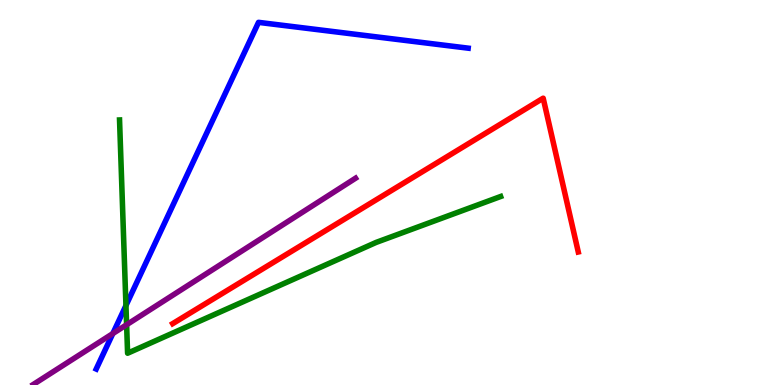[{'lines': ['blue', 'red'], 'intersections': []}, {'lines': ['green', 'red'], 'intersections': []}, {'lines': ['purple', 'red'], 'intersections': []}, {'lines': ['blue', 'green'], 'intersections': [{'x': 1.63, 'y': 2.06}]}, {'lines': ['blue', 'purple'], 'intersections': [{'x': 1.46, 'y': 1.34}]}, {'lines': ['green', 'purple'], 'intersections': [{'x': 1.63, 'y': 1.57}]}]